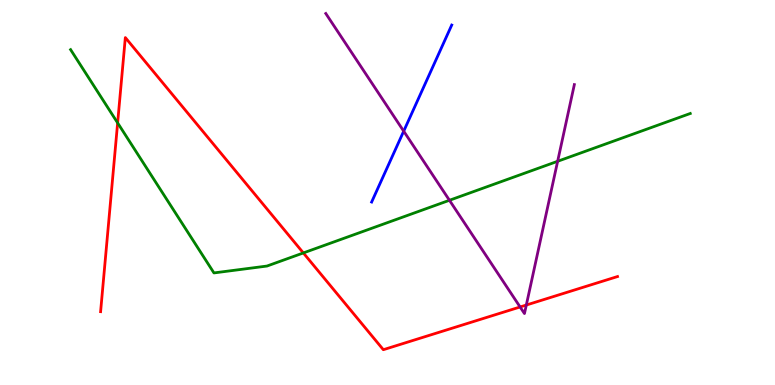[{'lines': ['blue', 'red'], 'intersections': []}, {'lines': ['green', 'red'], 'intersections': [{'x': 1.52, 'y': 6.81}, {'x': 3.91, 'y': 3.43}]}, {'lines': ['purple', 'red'], 'intersections': [{'x': 6.71, 'y': 2.03}, {'x': 6.79, 'y': 2.08}]}, {'lines': ['blue', 'green'], 'intersections': []}, {'lines': ['blue', 'purple'], 'intersections': [{'x': 5.21, 'y': 6.59}]}, {'lines': ['green', 'purple'], 'intersections': [{'x': 5.8, 'y': 4.8}, {'x': 7.2, 'y': 5.81}]}]